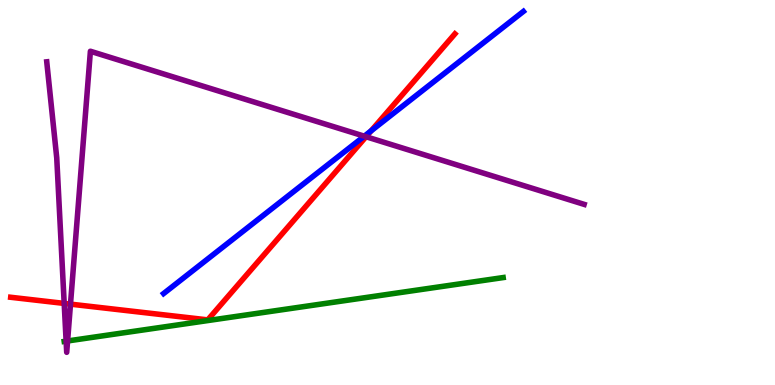[{'lines': ['blue', 'red'], 'intersections': [{'x': 4.79, 'y': 6.6}]}, {'lines': ['green', 'red'], 'intersections': []}, {'lines': ['purple', 'red'], 'intersections': [{'x': 0.828, 'y': 2.12}, {'x': 0.91, 'y': 2.1}, {'x': 4.72, 'y': 6.45}]}, {'lines': ['blue', 'green'], 'intersections': []}, {'lines': ['blue', 'purple'], 'intersections': [{'x': 4.7, 'y': 6.46}]}, {'lines': ['green', 'purple'], 'intersections': [{'x': 0.853, 'y': 1.14}, {'x': 0.872, 'y': 1.14}]}]